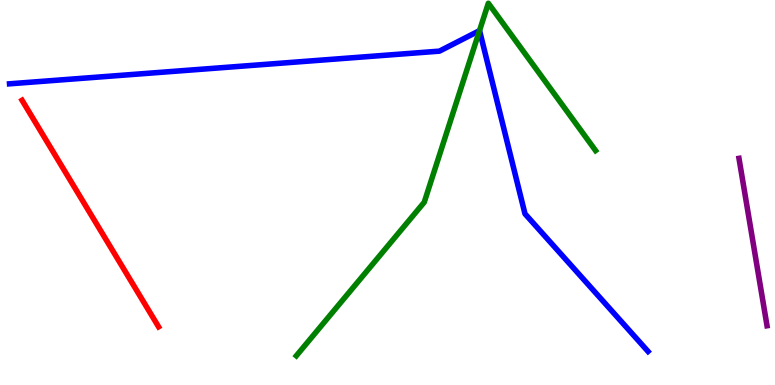[{'lines': ['blue', 'red'], 'intersections': []}, {'lines': ['green', 'red'], 'intersections': []}, {'lines': ['purple', 'red'], 'intersections': []}, {'lines': ['blue', 'green'], 'intersections': [{'x': 6.19, 'y': 9.2}]}, {'lines': ['blue', 'purple'], 'intersections': []}, {'lines': ['green', 'purple'], 'intersections': []}]